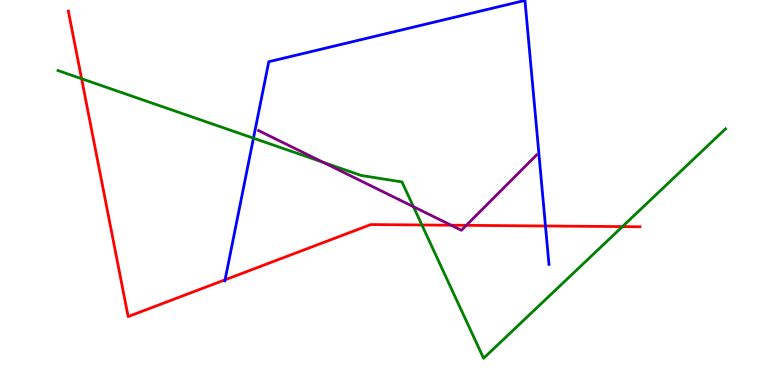[{'lines': ['blue', 'red'], 'intersections': [{'x': 2.9, 'y': 2.73}, {'x': 7.04, 'y': 4.13}]}, {'lines': ['green', 'red'], 'intersections': [{'x': 1.05, 'y': 7.96}, {'x': 5.44, 'y': 4.16}, {'x': 8.03, 'y': 4.11}]}, {'lines': ['purple', 'red'], 'intersections': [{'x': 5.82, 'y': 4.15}, {'x': 6.02, 'y': 4.15}]}, {'lines': ['blue', 'green'], 'intersections': [{'x': 3.27, 'y': 6.41}]}, {'lines': ['blue', 'purple'], 'intersections': []}, {'lines': ['green', 'purple'], 'intersections': [{'x': 4.17, 'y': 5.79}, {'x': 5.33, 'y': 4.63}]}]